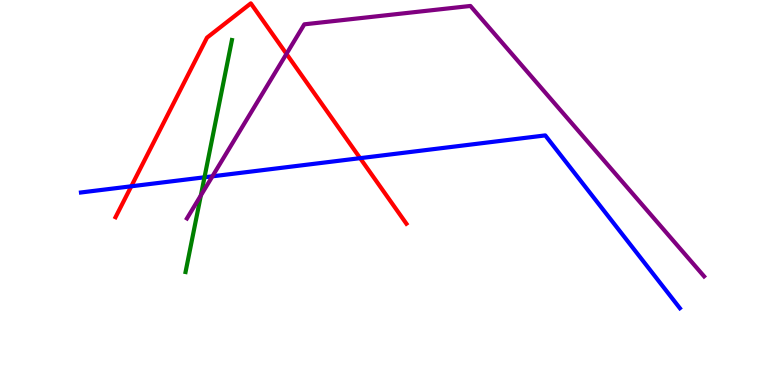[{'lines': ['blue', 'red'], 'intersections': [{'x': 1.69, 'y': 5.16}, {'x': 4.65, 'y': 5.89}]}, {'lines': ['green', 'red'], 'intersections': []}, {'lines': ['purple', 'red'], 'intersections': [{'x': 3.7, 'y': 8.6}]}, {'lines': ['blue', 'green'], 'intersections': [{'x': 2.64, 'y': 5.39}]}, {'lines': ['blue', 'purple'], 'intersections': [{'x': 2.74, 'y': 5.42}]}, {'lines': ['green', 'purple'], 'intersections': [{'x': 2.59, 'y': 4.92}]}]